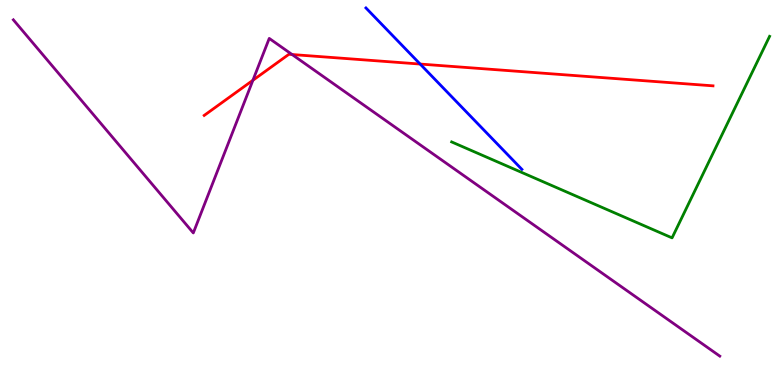[{'lines': ['blue', 'red'], 'intersections': [{'x': 5.42, 'y': 8.34}]}, {'lines': ['green', 'red'], 'intersections': []}, {'lines': ['purple', 'red'], 'intersections': [{'x': 3.26, 'y': 7.91}, {'x': 3.77, 'y': 8.58}]}, {'lines': ['blue', 'green'], 'intersections': []}, {'lines': ['blue', 'purple'], 'intersections': []}, {'lines': ['green', 'purple'], 'intersections': []}]